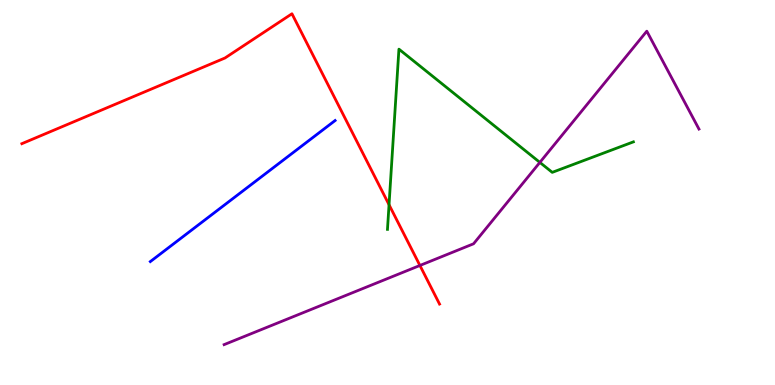[{'lines': ['blue', 'red'], 'intersections': []}, {'lines': ['green', 'red'], 'intersections': [{'x': 5.02, 'y': 4.68}]}, {'lines': ['purple', 'red'], 'intersections': [{'x': 5.42, 'y': 3.1}]}, {'lines': ['blue', 'green'], 'intersections': []}, {'lines': ['blue', 'purple'], 'intersections': []}, {'lines': ['green', 'purple'], 'intersections': [{'x': 6.97, 'y': 5.78}]}]